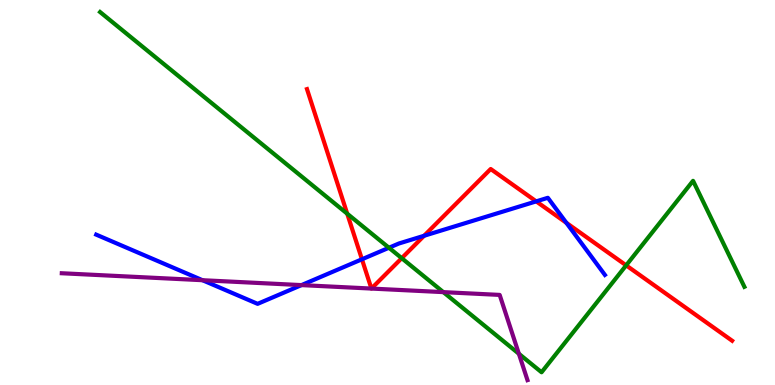[{'lines': ['blue', 'red'], 'intersections': [{'x': 4.67, 'y': 3.27}, {'x': 5.47, 'y': 3.88}, {'x': 6.92, 'y': 4.77}, {'x': 7.31, 'y': 4.21}]}, {'lines': ['green', 'red'], 'intersections': [{'x': 4.48, 'y': 4.45}, {'x': 5.18, 'y': 3.29}, {'x': 8.08, 'y': 3.11}]}, {'lines': ['purple', 'red'], 'intersections': [{'x': 4.79, 'y': 2.5}, {'x': 4.79, 'y': 2.5}]}, {'lines': ['blue', 'green'], 'intersections': [{'x': 5.02, 'y': 3.56}]}, {'lines': ['blue', 'purple'], 'intersections': [{'x': 2.61, 'y': 2.72}, {'x': 3.89, 'y': 2.59}]}, {'lines': ['green', 'purple'], 'intersections': [{'x': 5.72, 'y': 2.41}, {'x': 6.7, 'y': 0.811}]}]